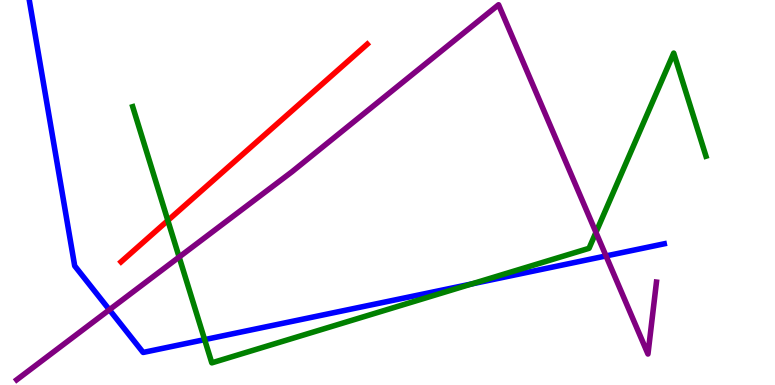[{'lines': ['blue', 'red'], 'intersections': []}, {'lines': ['green', 'red'], 'intersections': [{'x': 2.17, 'y': 4.27}]}, {'lines': ['purple', 'red'], 'intersections': []}, {'lines': ['blue', 'green'], 'intersections': [{'x': 2.64, 'y': 1.18}, {'x': 6.09, 'y': 2.63}]}, {'lines': ['blue', 'purple'], 'intersections': [{'x': 1.41, 'y': 1.95}, {'x': 7.82, 'y': 3.35}]}, {'lines': ['green', 'purple'], 'intersections': [{'x': 2.31, 'y': 3.32}, {'x': 7.69, 'y': 3.96}]}]